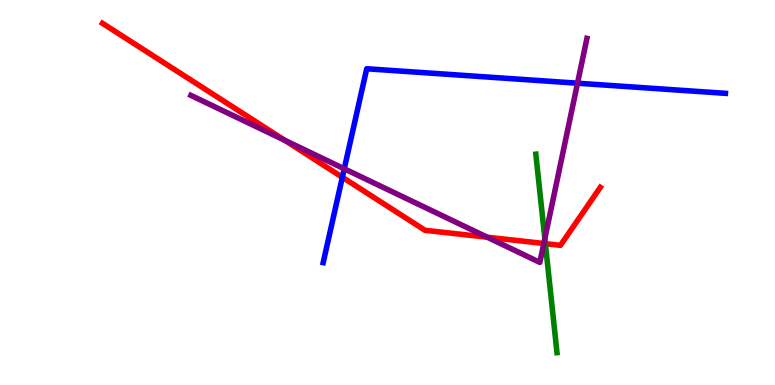[{'lines': ['blue', 'red'], 'intersections': [{'x': 4.42, 'y': 5.4}]}, {'lines': ['green', 'red'], 'intersections': [{'x': 7.04, 'y': 3.67}]}, {'lines': ['purple', 'red'], 'intersections': [{'x': 3.68, 'y': 6.35}, {'x': 6.29, 'y': 3.84}, {'x': 7.02, 'y': 3.68}]}, {'lines': ['blue', 'green'], 'intersections': []}, {'lines': ['blue', 'purple'], 'intersections': [{'x': 4.44, 'y': 5.62}, {'x': 7.45, 'y': 7.84}]}, {'lines': ['green', 'purple'], 'intersections': [{'x': 7.03, 'y': 3.8}]}]